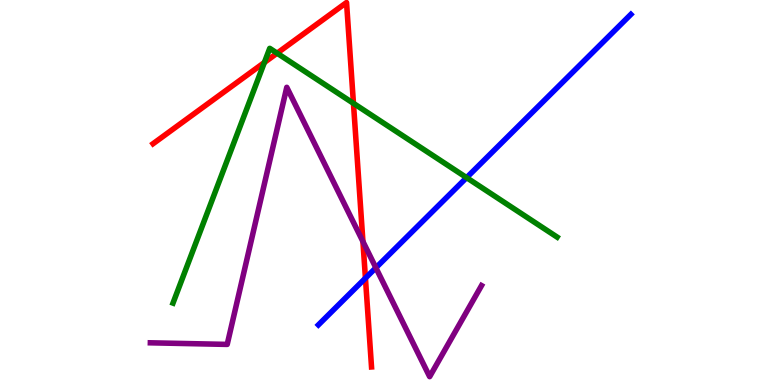[{'lines': ['blue', 'red'], 'intersections': [{'x': 4.72, 'y': 2.78}]}, {'lines': ['green', 'red'], 'intersections': [{'x': 3.41, 'y': 8.38}, {'x': 3.58, 'y': 8.62}, {'x': 4.56, 'y': 7.32}]}, {'lines': ['purple', 'red'], 'intersections': [{'x': 4.68, 'y': 3.73}]}, {'lines': ['blue', 'green'], 'intersections': [{'x': 6.02, 'y': 5.39}]}, {'lines': ['blue', 'purple'], 'intersections': [{'x': 4.85, 'y': 3.04}]}, {'lines': ['green', 'purple'], 'intersections': []}]